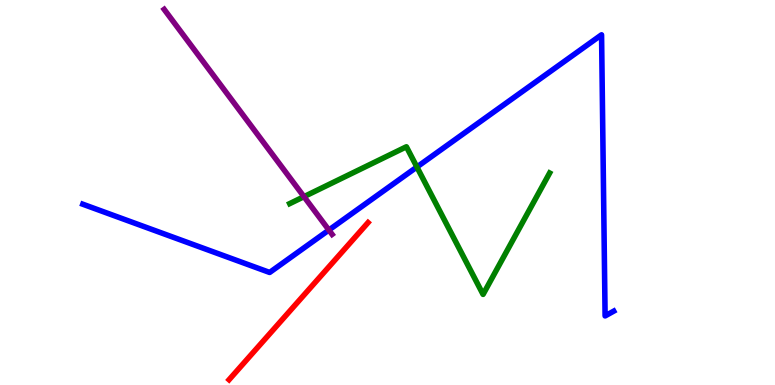[{'lines': ['blue', 'red'], 'intersections': []}, {'lines': ['green', 'red'], 'intersections': []}, {'lines': ['purple', 'red'], 'intersections': []}, {'lines': ['blue', 'green'], 'intersections': [{'x': 5.38, 'y': 5.66}]}, {'lines': ['blue', 'purple'], 'intersections': [{'x': 4.24, 'y': 4.03}]}, {'lines': ['green', 'purple'], 'intersections': [{'x': 3.92, 'y': 4.89}]}]